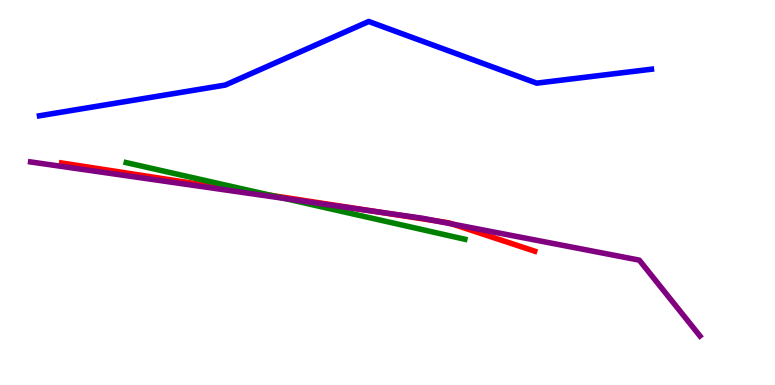[{'lines': ['blue', 'red'], 'intersections': []}, {'lines': ['green', 'red'], 'intersections': [{'x': 3.49, 'y': 4.93}]}, {'lines': ['purple', 'red'], 'intersections': [{'x': 4.85, 'y': 4.5}, {'x': 5.62, 'y': 4.26}, {'x': 5.84, 'y': 4.18}]}, {'lines': ['blue', 'green'], 'intersections': []}, {'lines': ['blue', 'purple'], 'intersections': []}, {'lines': ['green', 'purple'], 'intersections': [{'x': 3.67, 'y': 4.85}]}]